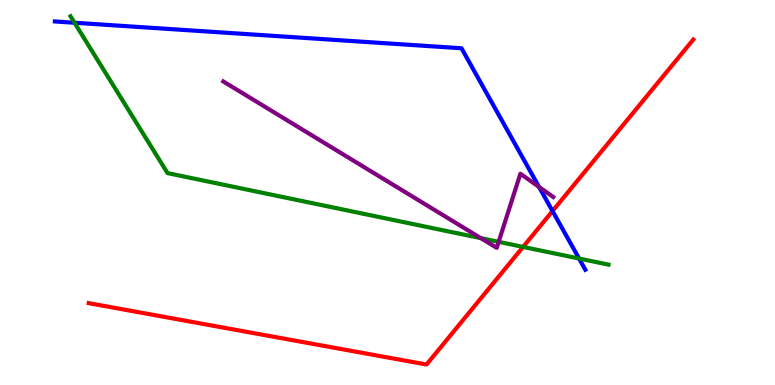[{'lines': ['blue', 'red'], 'intersections': [{'x': 7.13, 'y': 4.52}]}, {'lines': ['green', 'red'], 'intersections': [{'x': 6.75, 'y': 3.59}]}, {'lines': ['purple', 'red'], 'intersections': []}, {'lines': ['blue', 'green'], 'intersections': [{'x': 0.962, 'y': 9.41}, {'x': 7.47, 'y': 3.28}]}, {'lines': ['blue', 'purple'], 'intersections': [{'x': 6.96, 'y': 5.14}]}, {'lines': ['green', 'purple'], 'intersections': [{'x': 6.2, 'y': 3.81}, {'x': 6.43, 'y': 3.72}]}]